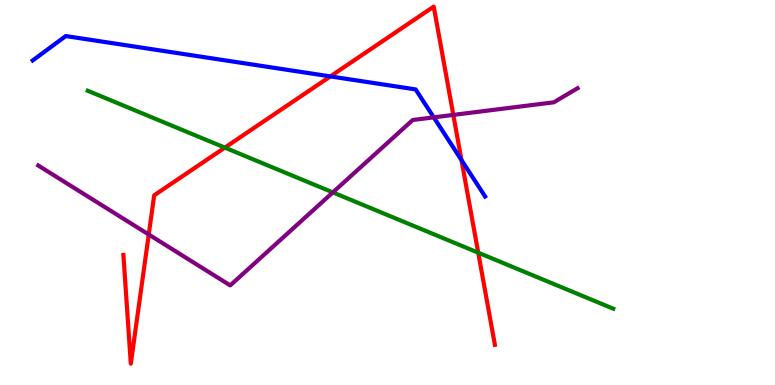[{'lines': ['blue', 'red'], 'intersections': [{'x': 4.26, 'y': 8.02}, {'x': 5.95, 'y': 5.84}]}, {'lines': ['green', 'red'], 'intersections': [{'x': 2.9, 'y': 6.17}, {'x': 6.17, 'y': 3.44}]}, {'lines': ['purple', 'red'], 'intersections': [{'x': 1.92, 'y': 3.91}, {'x': 5.85, 'y': 7.02}]}, {'lines': ['blue', 'green'], 'intersections': []}, {'lines': ['blue', 'purple'], 'intersections': [{'x': 5.6, 'y': 6.95}]}, {'lines': ['green', 'purple'], 'intersections': [{'x': 4.29, 'y': 5.0}]}]